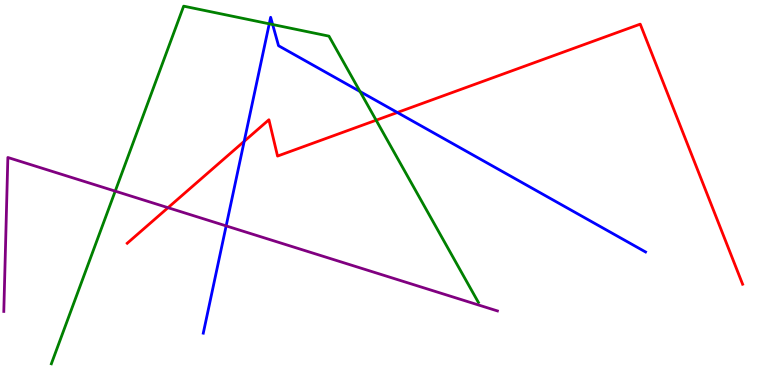[{'lines': ['blue', 'red'], 'intersections': [{'x': 3.15, 'y': 6.33}, {'x': 5.13, 'y': 7.08}]}, {'lines': ['green', 'red'], 'intersections': [{'x': 4.85, 'y': 6.88}]}, {'lines': ['purple', 'red'], 'intersections': [{'x': 2.17, 'y': 4.61}]}, {'lines': ['blue', 'green'], 'intersections': [{'x': 3.47, 'y': 9.38}, {'x': 3.52, 'y': 9.36}, {'x': 4.65, 'y': 7.62}]}, {'lines': ['blue', 'purple'], 'intersections': [{'x': 2.92, 'y': 4.13}]}, {'lines': ['green', 'purple'], 'intersections': [{'x': 1.49, 'y': 5.04}]}]